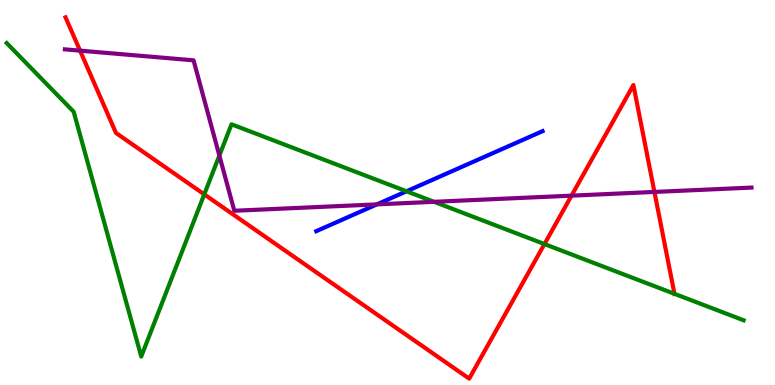[{'lines': ['blue', 'red'], 'intersections': []}, {'lines': ['green', 'red'], 'intersections': [{'x': 2.64, 'y': 4.95}, {'x': 7.03, 'y': 3.66}, {'x': 8.7, 'y': 2.37}]}, {'lines': ['purple', 'red'], 'intersections': [{'x': 1.03, 'y': 8.68}, {'x': 7.37, 'y': 4.92}, {'x': 8.44, 'y': 5.01}]}, {'lines': ['blue', 'green'], 'intersections': [{'x': 5.25, 'y': 5.03}]}, {'lines': ['blue', 'purple'], 'intersections': [{'x': 4.86, 'y': 4.69}]}, {'lines': ['green', 'purple'], 'intersections': [{'x': 2.83, 'y': 5.96}, {'x': 5.6, 'y': 4.76}]}]